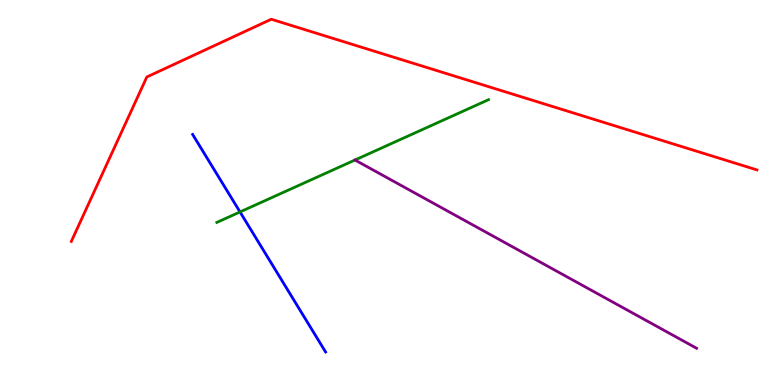[{'lines': ['blue', 'red'], 'intersections': []}, {'lines': ['green', 'red'], 'intersections': []}, {'lines': ['purple', 'red'], 'intersections': []}, {'lines': ['blue', 'green'], 'intersections': [{'x': 3.1, 'y': 4.49}]}, {'lines': ['blue', 'purple'], 'intersections': []}, {'lines': ['green', 'purple'], 'intersections': []}]